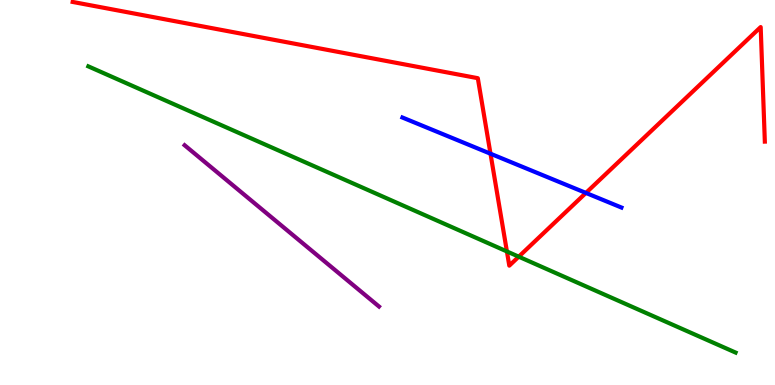[{'lines': ['blue', 'red'], 'intersections': [{'x': 6.33, 'y': 6.01}, {'x': 7.56, 'y': 4.99}]}, {'lines': ['green', 'red'], 'intersections': [{'x': 6.54, 'y': 3.47}, {'x': 6.69, 'y': 3.33}]}, {'lines': ['purple', 'red'], 'intersections': []}, {'lines': ['blue', 'green'], 'intersections': []}, {'lines': ['blue', 'purple'], 'intersections': []}, {'lines': ['green', 'purple'], 'intersections': []}]